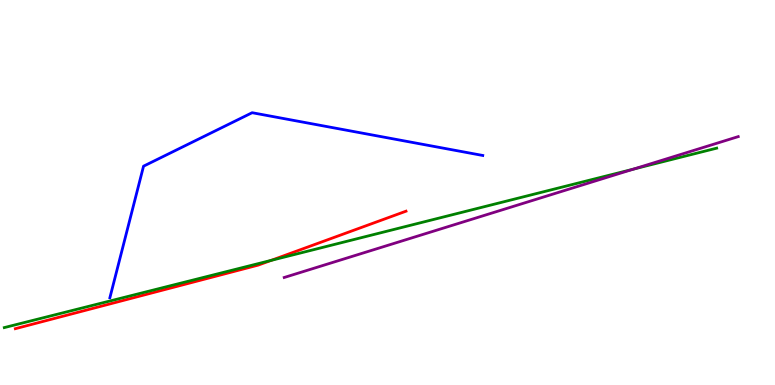[{'lines': ['blue', 'red'], 'intersections': []}, {'lines': ['green', 'red'], 'intersections': [{'x': 3.5, 'y': 3.24}]}, {'lines': ['purple', 'red'], 'intersections': []}, {'lines': ['blue', 'green'], 'intersections': []}, {'lines': ['blue', 'purple'], 'intersections': []}, {'lines': ['green', 'purple'], 'intersections': [{'x': 8.17, 'y': 5.61}]}]